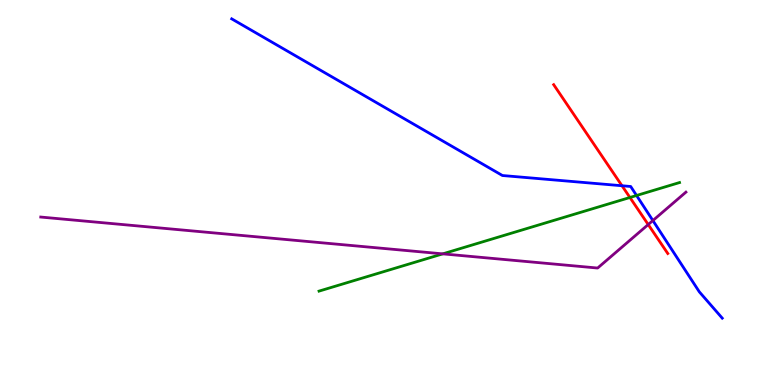[{'lines': ['blue', 'red'], 'intersections': [{'x': 8.03, 'y': 5.18}]}, {'lines': ['green', 'red'], 'intersections': [{'x': 8.13, 'y': 4.87}]}, {'lines': ['purple', 'red'], 'intersections': [{'x': 8.36, 'y': 4.17}]}, {'lines': ['blue', 'green'], 'intersections': [{'x': 8.21, 'y': 4.92}]}, {'lines': ['blue', 'purple'], 'intersections': [{'x': 8.42, 'y': 4.27}]}, {'lines': ['green', 'purple'], 'intersections': [{'x': 5.71, 'y': 3.41}]}]